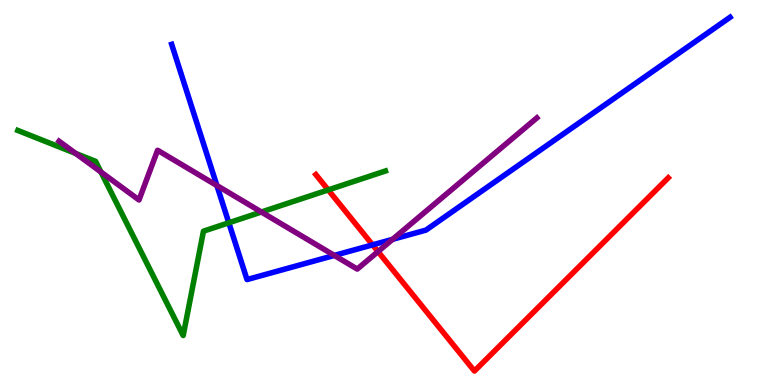[{'lines': ['blue', 'red'], 'intersections': [{'x': 4.81, 'y': 3.64}]}, {'lines': ['green', 'red'], 'intersections': [{'x': 4.23, 'y': 5.07}]}, {'lines': ['purple', 'red'], 'intersections': [{'x': 4.88, 'y': 3.46}]}, {'lines': ['blue', 'green'], 'intersections': [{'x': 2.95, 'y': 4.21}]}, {'lines': ['blue', 'purple'], 'intersections': [{'x': 2.8, 'y': 5.18}, {'x': 4.31, 'y': 3.37}, {'x': 5.07, 'y': 3.78}]}, {'lines': ['green', 'purple'], 'intersections': [{'x': 0.977, 'y': 6.01}, {'x': 1.3, 'y': 5.53}, {'x': 3.37, 'y': 4.49}]}]